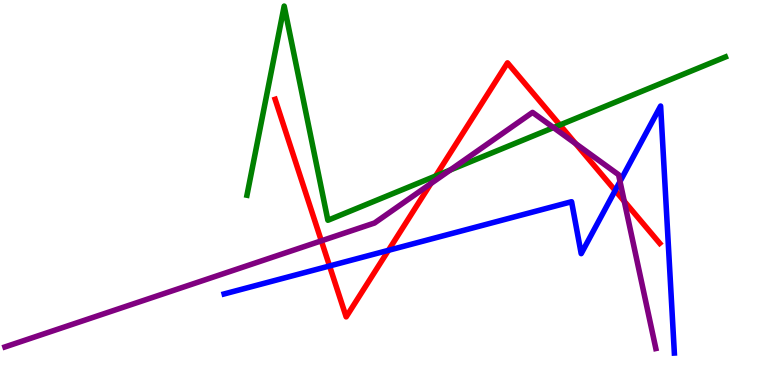[{'lines': ['blue', 'red'], 'intersections': [{'x': 4.25, 'y': 3.09}, {'x': 5.01, 'y': 3.5}, {'x': 7.94, 'y': 5.05}]}, {'lines': ['green', 'red'], 'intersections': [{'x': 5.62, 'y': 5.43}, {'x': 7.22, 'y': 6.75}]}, {'lines': ['purple', 'red'], 'intersections': [{'x': 4.15, 'y': 3.74}, {'x': 5.56, 'y': 5.23}, {'x': 7.43, 'y': 6.27}, {'x': 8.05, 'y': 4.77}]}, {'lines': ['blue', 'green'], 'intersections': []}, {'lines': ['blue', 'purple'], 'intersections': [{'x': 8.0, 'y': 5.29}]}, {'lines': ['green', 'purple'], 'intersections': [{'x': 5.81, 'y': 5.58}, {'x': 7.14, 'y': 6.69}]}]